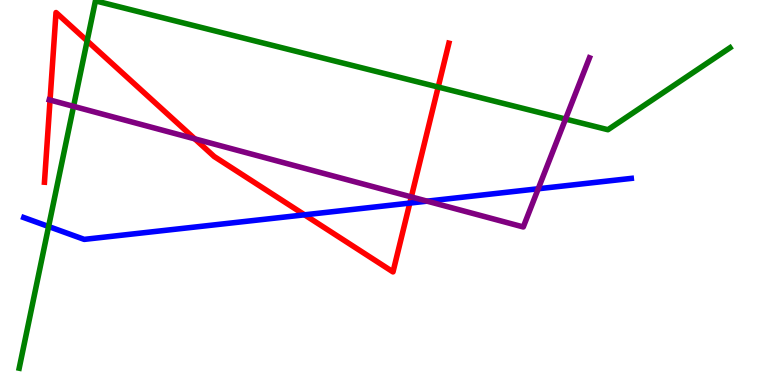[{'lines': ['blue', 'red'], 'intersections': [{'x': 3.93, 'y': 4.42}, {'x': 5.29, 'y': 4.73}]}, {'lines': ['green', 'red'], 'intersections': [{'x': 1.12, 'y': 8.94}, {'x': 5.65, 'y': 7.74}]}, {'lines': ['purple', 'red'], 'intersections': [{'x': 0.646, 'y': 7.4}, {'x': 2.51, 'y': 6.39}, {'x': 5.31, 'y': 4.88}]}, {'lines': ['blue', 'green'], 'intersections': [{'x': 0.627, 'y': 4.12}]}, {'lines': ['blue', 'purple'], 'intersections': [{'x': 5.51, 'y': 4.78}, {'x': 6.94, 'y': 5.1}]}, {'lines': ['green', 'purple'], 'intersections': [{'x': 0.949, 'y': 7.24}, {'x': 7.3, 'y': 6.91}]}]